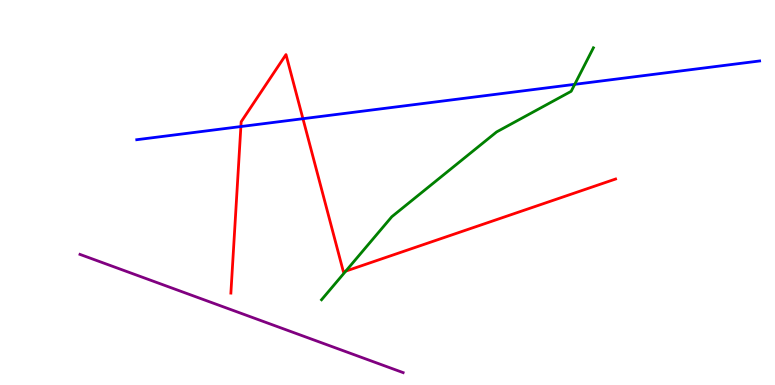[{'lines': ['blue', 'red'], 'intersections': [{'x': 3.11, 'y': 6.71}, {'x': 3.91, 'y': 6.92}]}, {'lines': ['green', 'red'], 'intersections': [{'x': 4.46, 'y': 2.96}]}, {'lines': ['purple', 'red'], 'intersections': []}, {'lines': ['blue', 'green'], 'intersections': [{'x': 7.42, 'y': 7.81}]}, {'lines': ['blue', 'purple'], 'intersections': []}, {'lines': ['green', 'purple'], 'intersections': []}]